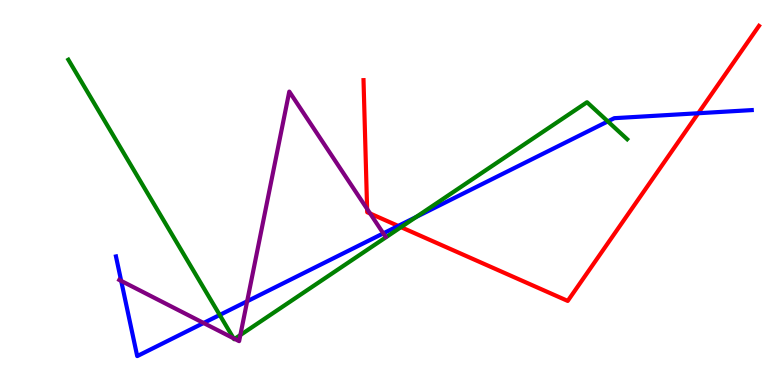[{'lines': ['blue', 'red'], 'intersections': [{'x': 5.14, 'y': 4.13}, {'x': 9.01, 'y': 7.06}]}, {'lines': ['green', 'red'], 'intersections': [{'x': 5.17, 'y': 4.1}]}, {'lines': ['purple', 'red'], 'intersections': [{'x': 4.74, 'y': 4.57}, {'x': 4.78, 'y': 4.45}]}, {'lines': ['blue', 'green'], 'intersections': [{'x': 2.84, 'y': 1.82}, {'x': 5.37, 'y': 4.36}, {'x': 7.84, 'y': 6.85}]}, {'lines': ['blue', 'purple'], 'intersections': [{'x': 1.56, 'y': 2.7}, {'x': 2.63, 'y': 1.61}, {'x': 3.19, 'y': 2.17}, {'x': 4.95, 'y': 3.94}]}, {'lines': ['green', 'purple'], 'intersections': [{'x': 3.01, 'y': 1.21}, {'x': 3.03, 'y': 1.2}, {'x': 3.1, 'y': 1.3}]}]